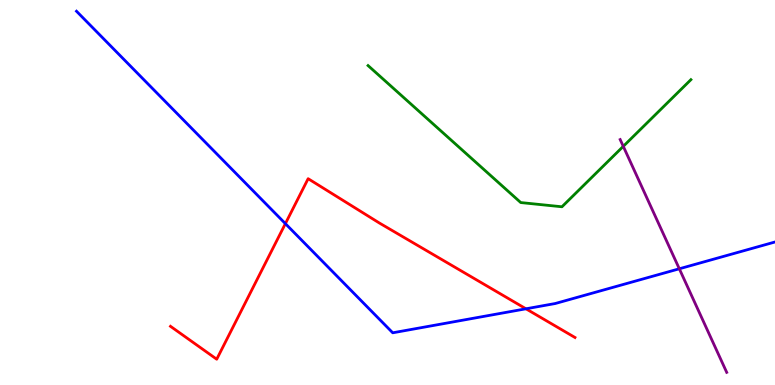[{'lines': ['blue', 'red'], 'intersections': [{'x': 3.68, 'y': 4.19}, {'x': 6.79, 'y': 1.98}]}, {'lines': ['green', 'red'], 'intersections': []}, {'lines': ['purple', 'red'], 'intersections': []}, {'lines': ['blue', 'green'], 'intersections': []}, {'lines': ['blue', 'purple'], 'intersections': [{'x': 8.77, 'y': 3.02}]}, {'lines': ['green', 'purple'], 'intersections': [{'x': 8.04, 'y': 6.2}]}]